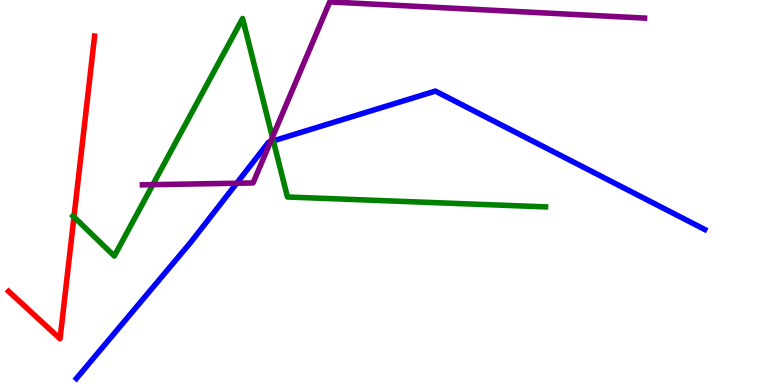[{'lines': ['blue', 'red'], 'intersections': []}, {'lines': ['green', 'red'], 'intersections': [{'x': 0.954, 'y': 4.36}]}, {'lines': ['purple', 'red'], 'intersections': []}, {'lines': ['blue', 'green'], 'intersections': [{'x': 3.53, 'y': 6.34}]}, {'lines': ['blue', 'purple'], 'intersections': [{'x': 3.05, 'y': 5.24}, {'x': 3.49, 'y': 6.32}]}, {'lines': ['green', 'purple'], 'intersections': [{'x': 1.97, 'y': 5.2}, {'x': 3.52, 'y': 6.44}]}]